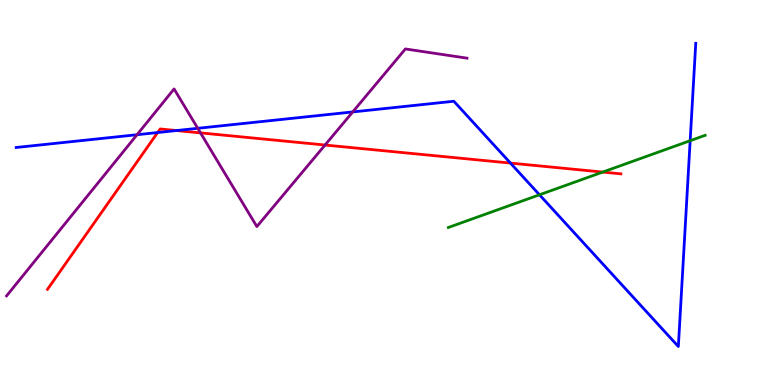[{'lines': ['blue', 'red'], 'intersections': [{'x': 2.03, 'y': 6.56}, {'x': 2.28, 'y': 6.61}, {'x': 6.59, 'y': 5.76}]}, {'lines': ['green', 'red'], 'intersections': [{'x': 7.78, 'y': 5.53}]}, {'lines': ['purple', 'red'], 'intersections': [{'x': 2.59, 'y': 6.55}, {'x': 4.19, 'y': 6.23}]}, {'lines': ['blue', 'green'], 'intersections': [{'x': 6.96, 'y': 4.94}, {'x': 8.91, 'y': 6.35}]}, {'lines': ['blue', 'purple'], 'intersections': [{'x': 1.77, 'y': 6.5}, {'x': 2.55, 'y': 6.67}, {'x': 4.55, 'y': 7.09}]}, {'lines': ['green', 'purple'], 'intersections': []}]